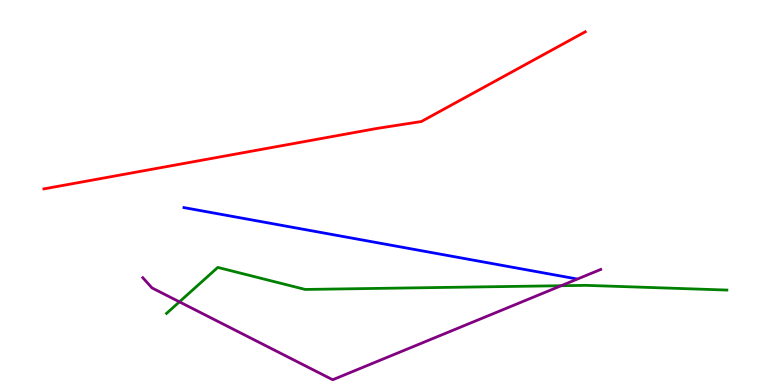[{'lines': ['blue', 'red'], 'intersections': []}, {'lines': ['green', 'red'], 'intersections': []}, {'lines': ['purple', 'red'], 'intersections': []}, {'lines': ['blue', 'green'], 'intersections': []}, {'lines': ['blue', 'purple'], 'intersections': []}, {'lines': ['green', 'purple'], 'intersections': [{'x': 2.32, 'y': 2.16}, {'x': 7.24, 'y': 2.58}]}]